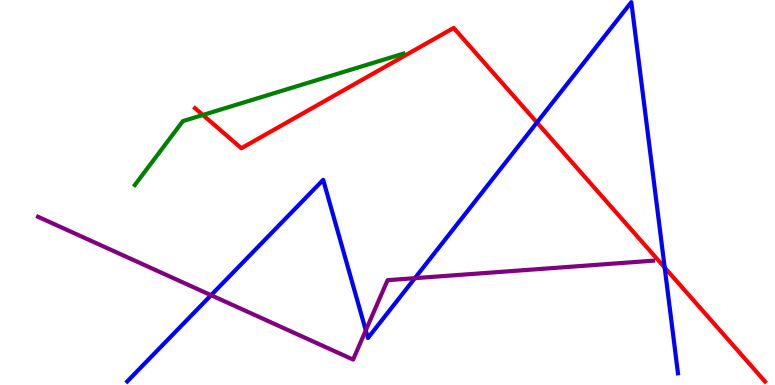[{'lines': ['blue', 'red'], 'intersections': [{'x': 6.93, 'y': 6.82}, {'x': 8.58, 'y': 3.05}]}, {'lines': ['green', 'red'], 'intersections': [{'x': 2.62, 'y': 7.01}]}, {'lines': ['purple', 'red'], 'intersections': []}, {'lines': ['blue', 'green'], 'intersections': []}, {'lines': ['blue', 'purple'], 'intersections': [{'x': 2.72, 'y': 2.33}, {'x': 4.72, 'y': 1.42}, {'x': 5.35, 'y': 2.77}]}, {'lines': ['green', 'purple'], 'intersections': []}]